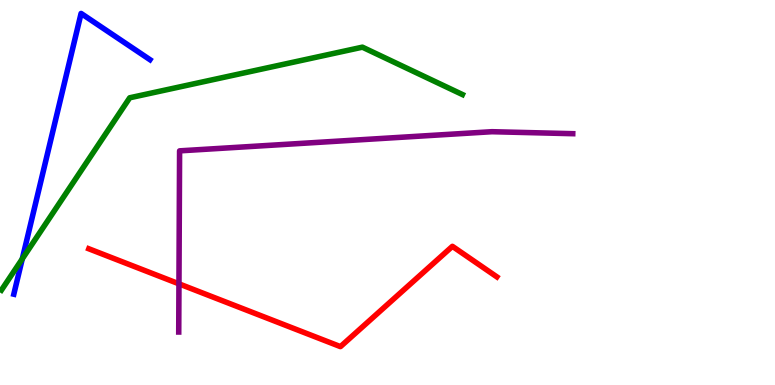[{'lines': ['blue', 'red'], 'intersections': []}, {'lines': ['green', 'red'], 'intersections': []}, {'lines': ['purple', 'red'], 'intersections': [{'x': 2.31, 'y': 2.63}]}, {'lines': ['blue', 'green'], 'intersections': [{'x': 0.288, 'y': 3.28}]}, {'lines': ['blue', 'purple'], 'intersections': []}, {'lines': ['green', 'purple'], 'intersections': []}]